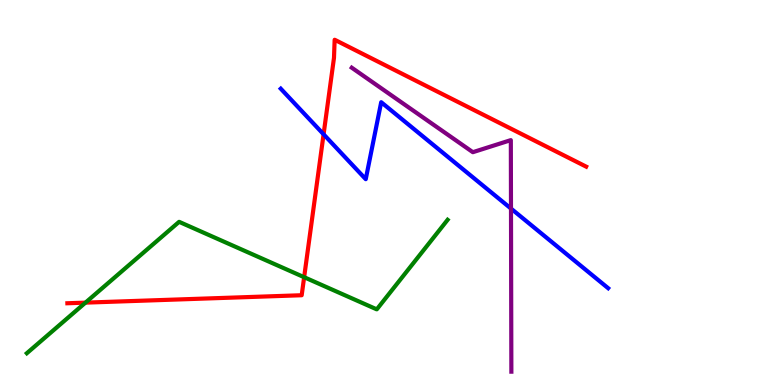[{'lines': ['blue', 'red'], 'intersections': [{'x': 4.18, 'y': 6.51}]}, {'lines': ['green', 'red'], 'intersections': [{'x': 1.1, 'y': 2.14}, {'x': 3.92, 'y': 2.8}]}, {'lines': ['purple', 'red'], 'intersections': []}, {'lines': ['blue', 'green'], 'intersections': []}, {'lines': ['blue', 'purple'], 'intersections': [{'x': 6.59, 'y': 4.58}]}, {'lines': ['green', 'purple'], 'intersections': []}]